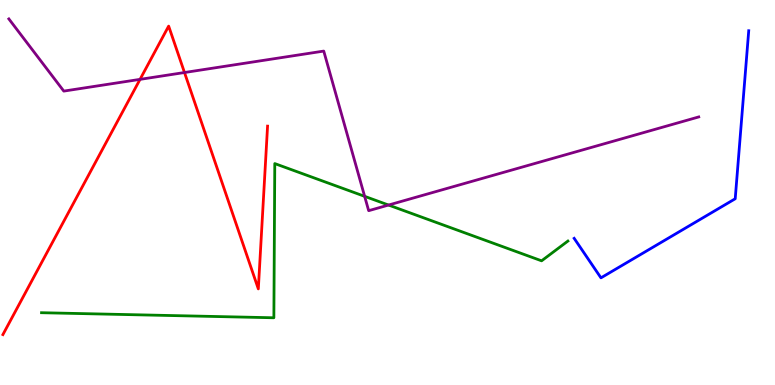[{'lines': ['blue', 'red'], 'intersections': []}, {'lines': ['green', 'red'], 'intersections': []}, {'lines': ['purple', 'red'], 'intersections': [{'x': 1.81, 'y': 7.94}, {'x': 2.38, 'y': 8.12}]}, {'lines': ['blue', 'green'], 'intersections': []}, {'lines': ['blue', 'purple'], 'intersections': []}, {'lines': ['green', 'purple'], 'intersections': [{'x': 4.7, 'y': 4.9}, {'x': 5.01, 'y': 4.67}]}]